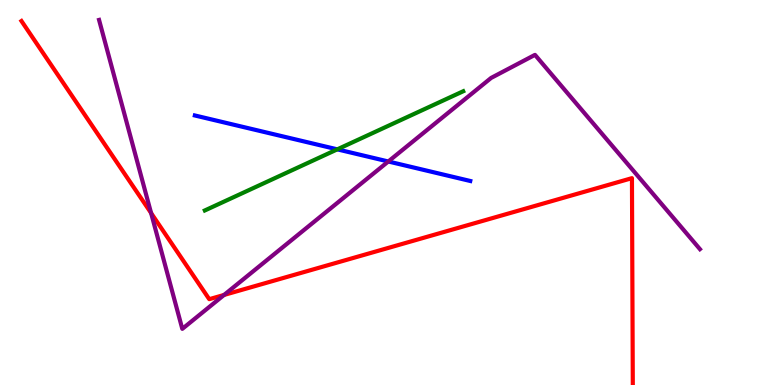[{'lines': ['blue', 'red'], 'intersections': []}, {'lines': ['green', 'red'], 'intersections': []}, {'lines': ['purple', 'red'], 'intersections': [{'x': 1.95, 'y': 4.47}, {'x': 2.89, 'y': 2.34}]}, {'lines': ['blue', 'green'], 'intersections': [{'x': 4.35, 'y': 6.12}]}, {'lines': ['blue', 'purple'], 'intersections': [{'x': 5.01, 'y': 5.81}]}, {'lines': ['green', 'purple'], 'intersections': []}]